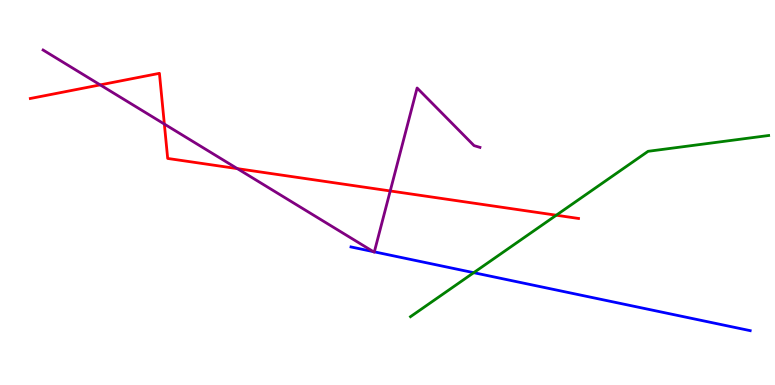[{'lines': ['blue', 'red'], 'intersections': []}, {'lines': ['green', 'red'], 'intersections': [{'x': 7.18, 'y': 4.41}]}, {'lines': ['purple', 'red'], 'intersections': [{'x': 1.29, 'y': 7.8}, {'x': 2.12, 'y': 6.78}, {'x': 3.06, 'y': 5.62}, {'x': 5.04, 'y': 5.04}]}, {'lines': ['blue', 'green'], 'intersections': [{'x': 6.11, 'y': 2.92}]}, {'lines': ['blue', 'purple'], 'intersections': [{'x': 4.82, 'y': 3.46}, {'x': 4.83, 'y': 3.46}]}, {'lines': ['green', 'purple'], 'intersections': []}]